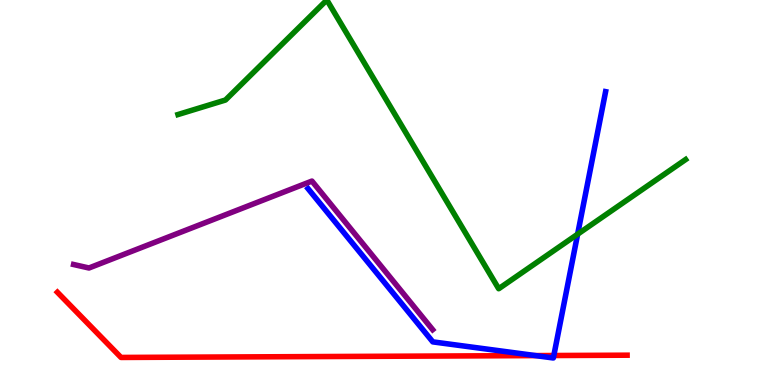[{'lines': ['blue', 'red'], 'intersections': [{'x': 6.91, 'y': 0.764}, {'x': 7.15, 'y': 0.766}]}, {'lines': ['green', 'red'], 'intersections': []}, {'lines': ['purple', 'red'], 'intersections': []}, {'lines': ['blue', 'green'], 'intersections': [{'x': 7.45, 'y': 3.92}]}, {'lines': ['blue', 'purple'], 'intersections': []}, {'lines': ['green', 'purple'], 'intersections': []}]